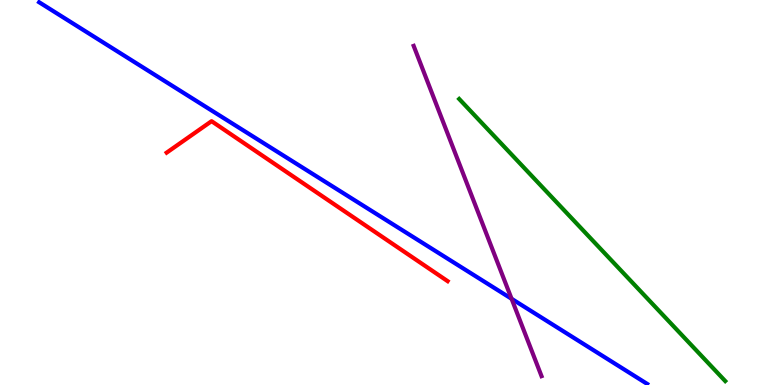[{'lines': ['blue', 'red'], 'intersections': []}, {'lines': ['green', 'red'], 'intersections': []}, {'lines': ['purple', 'red'], 'intersections': []}, {'lines': ['blue', 'green'], 'intersections': []}, {'lines': ['blue', 'purple'], 'intersections': [{'x': 6.6, 'y': 2.24}]}, {'lines': ['green', 'purple'], 'intersections': []}]